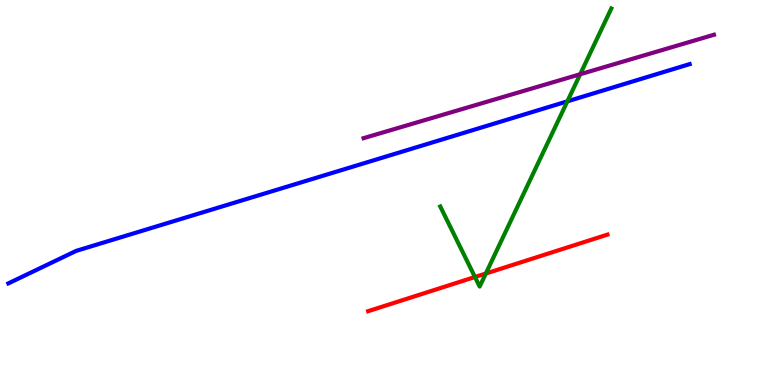[{'lines': ['blue', 'red'], 'intersections': []}, {'lines': ['green', 'red'], 'intersections': [{'x': 6.13, 'y': 2.8}, {'x': 6.27, 'y': 2.9}]}, {'lines': ['purple', 'red'], 'intersections': []}, {'lines': ['blue', 'green'], 'intersections': [{'x': 7.32, 'y': 7.37}]}, {'lines': ['blue', 'purple'], 'intersections': []}, {'lines': ['green', 'purple'], 'intersections': [{'x': 7.49, 'y': 8.07}]}]